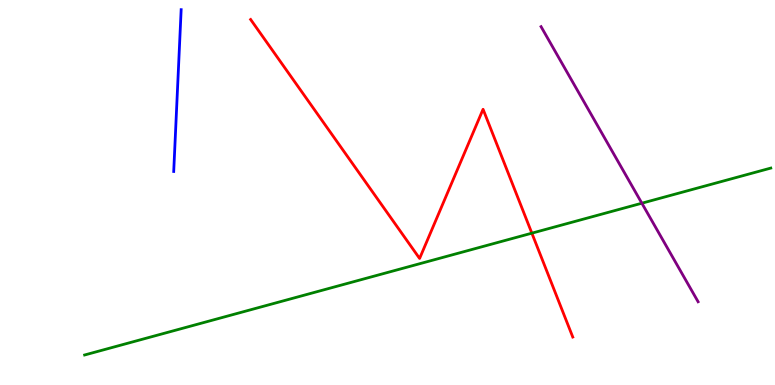[{'lines': ['blue', 'red'], 'intersections': []}, {'lines': ['green', 'red'], 'intersections': [{'x': 6.86, 'y': 3.94}]}, {'lines': ['purple', 'red'], 'intersections': []}, {'lines': ['blue', 'green'], 'intersections': []}, {'lines': ['blue', 'purple'], 'intersections': []}, {'lines': ['green', 'purple'], 'intersections': [{'x': 8.28, 'y': 4.72}]}]